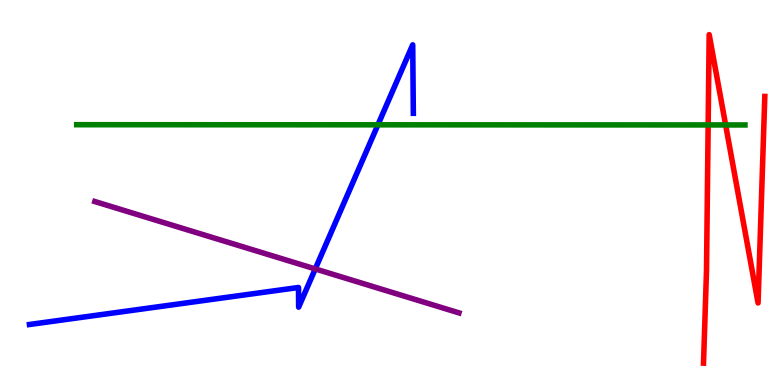[{'lines': ['blue', 'red'], 'intersections': []}, {'lines': ['green', 'red'], 'intersections': [{'x': 9.14, 'y': 6.75}, {'x': 9.36, 'y': 6.75}]}, {'lines': ['purple', 'red'], 'intersections': []}, {'lines': ['blue', 'green'], 'intersections': [{'x': 4.88, 'y': 6.76}]}, {'lines': ['blue', 'purple'], 'intersections': [{'x': 4.07, 'y': 3.01}]}, {'lines': ['green', 'purple'], 'intersections': []}]